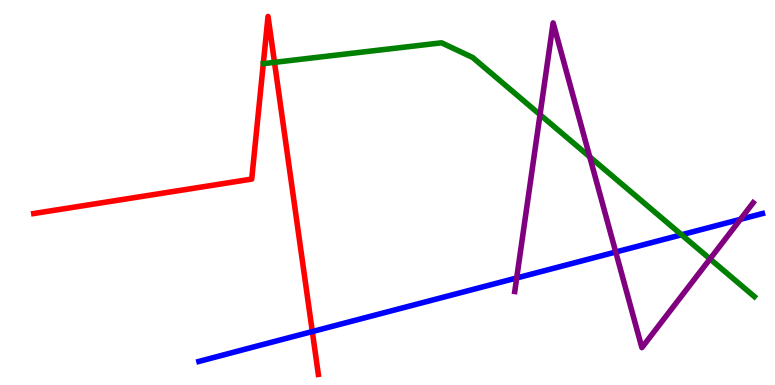[{'lines': ['blue', 'red'], 'intersections': [{'x': 4.03, 'y': 1.39}]}, {'lines': ['green', 'red'], 'intersections': [{'x': 3.54, 'y': 8.38}]}, {'lines': ['purple', 'red'], 'intersections': []}, {'lines': ['blue', 'green'], 'intersections': [{'x': 8.79, 'y': 3.9}]}, {'lines': ['blue', 'purple'], 'intersections': [{'x': 6.67, 'y': 2.78}, {'x': 7.95, 'y': 3.45}, {'x': 9.55, 'y': 4.3}]}, {'lines': ['green', 'purple'], 'intersections': [{'x': 6.97, 'y': 7.02}, {'x': 7.61, 'y': 5.93}, {'x': 9.16, 'y': 3.27}]}]